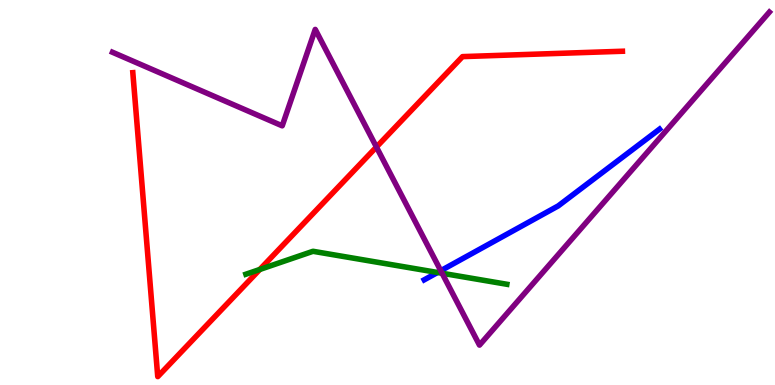[{'lines': ['blue', 'red'], 'intersections': []}, {'lines': ['green', 'red'], 'intersections': [{'x': 3.35, 'y': 3.0}]}, {'lines': ['purple', 'red'], 'intersections': [{'x': 4.86, 'y': 6.18}]}, {'lines': ['blue', 'green'], 'intersections': [{'x': 5.65, 'y': 2.92}]}, {'lines': ['blue', 'purple'], 'intersections': [{'x': 5.69, 'y': 2.97}]}, {'lines': ['green', 'purple'], 'intersections': [{'x': 5.7, 'y': 2.9}]}]